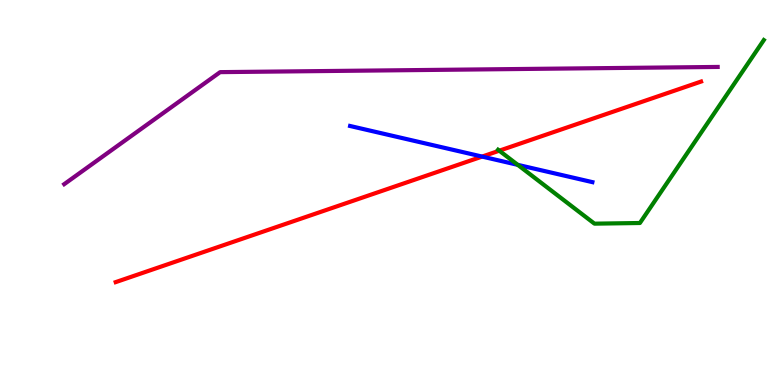[{'lines': ['blue', 'red'], 'intersections': [{'x': 6.22, 'y': 5.93}]}, {'lines': ['green', 'red'], 'intersections': [{'x': 6.44, 'y': 6.09}]}, {'lines': ['purple', 'red'], 'intersections': []}, {'lines': ['blue', 'green'], 'intersections': [{'x': 6.68, 'y': 5.72}]}, {'lines': ['blue', 'purple'], 'intersections': []}, {'lines': ['green', 'purple'], 'intersections': []}]